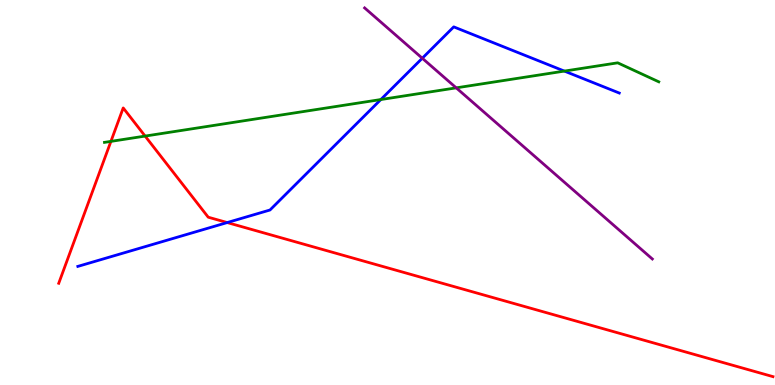[{'lines': ['blue', 'red'], 'intersections': [{'x': 2.93, 'y': 4.22}]}, {'lines': ['green', 'red'], 'intersections': [{'x': 1.43, 'y': 6.33}, {'x': 1.87, 'y': 6.47}]}, {'lines': ['purple', 'red'], 'intersections': []}, {'lines': ['blue', 'green'], 'intersections': [{'x': 4.91, 'y': 7.41}, {'x': 7.28, 'y': 8.15}]}, {'lines': ['blue', 'purple'], 'intersections': [{'x': 5.45, 'y': 8.49}]}, {'lines': ['green', 'purple'], 'intersections': [{'x': 5.89, 'y': 7.72}]}]